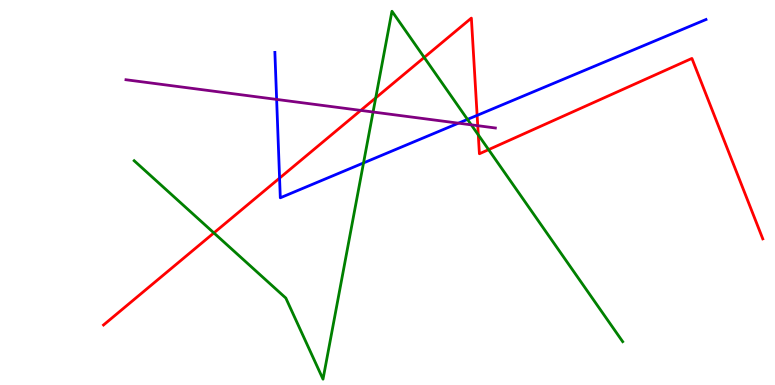[{'lines': ['blue', 'red'], 'intersections': [{'x': 3.61, 'y': 5.37}, {'x': 6.16, 'y': 7.0}]}, {'lines': ['green', 'red'], 'intersections': [{'x': 2.76, 'y': 3.95}, {'x': 4.85, 'y': 7.46}, {'x': 5.47, 'y': 8.51}, {'x': 6.17, 'y': 6.5}, {'x': 6.3, 'y': 6.11}]}, {'lines': ['purple', 'red'], 'intersections': [{'x': 4.65, 'y': 7.13}, {'x': 6.16, 'y': 6.74}]}, {'lines': ['blue', 'green'], 'intersections': [{'x': 4.69, 'y': 5.77}, {'x': 6.03, 'y': 6.9}]}, {'lines': ['blue', 'purple'], 'intersections': [{'x': 3.57, 'y': 7.42}, {'x': 5.92, 'y': 6.8}]}, {'lines': ['green', 'purple'], 'intersections': [{'x': 4.81, 'y': 7.09}, {'x': 6.08, 'y': 6.76}]}]